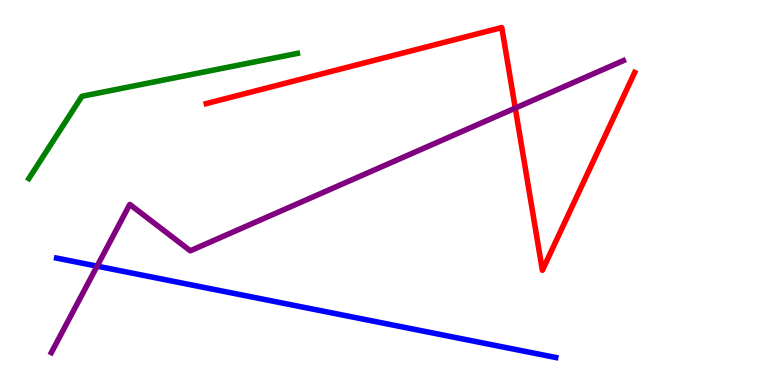[{'lines': ['blue', 'red'], 'intersections': []}, {'lines': ['green', 'red'], 'intersections': []}, {'lines': ['purple', 'red'], 'intersections': [{'x': 6.65, 'y': 7.19}]}, {'lines': ['blue', 'green'], 'intersections': []}, {'lines': ['blue', 'purple'], 'intersections': [{'x': 1.25, 'y': 3.09}]}, {'lines': ['green', 'purple'], 'intersections': []}]